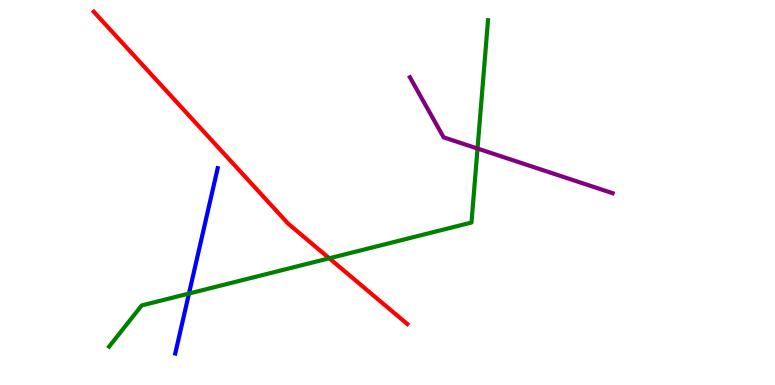[{'lines': ['blue', 'red'], 'intersections': []}, {'lines': ['green', 'red'], 'intersections': [{'x': 4.25, 'y': 3.29}]}, {'lines': ['purple', 'red'], 'intersections': []}, {'lines': ['blue', 'green'], 'intersections': [{'x': 2.44, 'y': 2.38}]}, {'lines': ['blue', 'purple'], 'intersections': []}, {'lines': ['green', 'purple'], 'intersections': [{'x': 6.16, 'y': 6.14}]}]